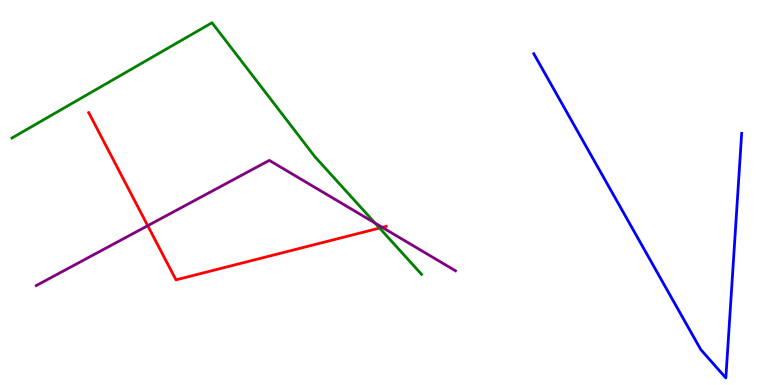[{'lines': ['blue', 'red'], 'intersections': []}, {'lines': ['green', 'red'], 'intersections': [{'x': 4.9, 'y': 4.08}]}, {'lines': ['purple', 'red'], 'intersections': [{'x': 1.91, 'y': 4.14}, {'x': 4.93, 'y': 4.09}]}, {'lines': ['blue', 'green'], 'intersections': []}, {'lines': ['blue', 'purple'], 'intersections': []}, {'lines': ['green', 'purple'], 'intersections': [{'x': 4.84, 'y': 4.2}]}]